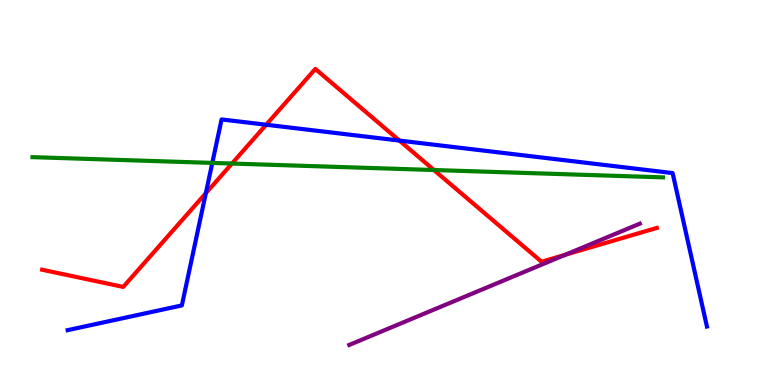[{'lines': ['blue', 'red'], 'intersections': [{'x': 2.66, 'y': 4.98}, {'x': 3.43, 'y': 6.76}, {'x': 5.15, 'y': 6.35}]}, {'lines': ['green', 'red'], 'intersections': [{'x': 2.99, 'y': 5.75}, {'x': 5.6, 'y': 5.58}]}, {'lines': ['purple', 'red'], 'intersections': [{'x': 7.29, 'y': 3.38}]}, {'lines': ['blue', 'green'], 'intersections': [{'x': 2.74, 'y': 5.77}]}, {'lines': ['blue', 'purple'], 'intersections': []}, {'lines': ['green', 'purple'], 'intersections': []}]